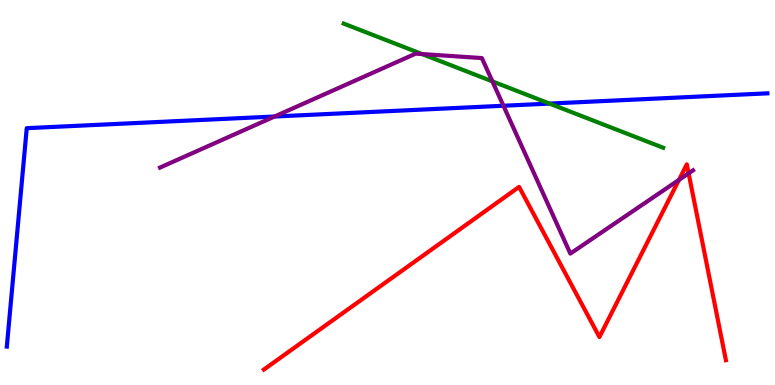[{'lines': ['blue', 'red'], 'intersections': []}, {'lines': ['green', 'red'], 'intersections': []}, {'lines': ['purple', 'red'], 'intersections': [{'x': 8.76, 'y': 5.33}, {'x': 8.89, 'y': 5.5}]}, {'lines': ['blue', 'green'], 'intersections': [{'x': 7.09, 'y': 7.31}]}, {'lines': ['blue', 'purple'], 'intersections': [{'x': 3.54, 'y': 6.97}, {'x': 6.5, 'y': 7.25}]}, {'lines': ['green', 'purple'], 'intersections': [{'x': 5.45, 'y': 8.6}, {'x': 6.35, 'y': 7.89}]}]